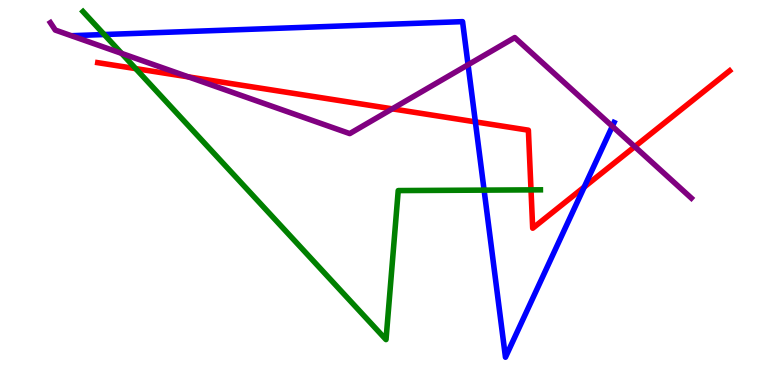[{'lines': ['blue', 'red'], 'intersections': [{'x': 6.13, 'y': 6.83}, {'x': 7.54, 'y': 5.14}]}, {'lines': ['green', 'red'], 'intersections': [{'x': 1.75, 'y': 8.22}, {'x': 6.85, 'y': 5.07}]}, {'lines': ['purple', 'red'], 'intersections': [{'x': 2.43, 'y': 8.0}, {'x': 5.06, 'y': 7.17}, {'x': 8.19, 'y': 6.19}]}, {'lines': ['blue', 'green'], 'intersections': [{'x': 1.34, 'y': 9.1}, {'x': 6.25, 'y': 5.06}]}, {'lines': ['blue', 'purple'], 'intersections': [{'x': 6.04, 'y': 8.32}, {'x': 7.9, 'y': 6.72}]}, {'lines': ['green', 'purple'], 'intersections': [{'x': 1.57, 'y': 8.61}]}]